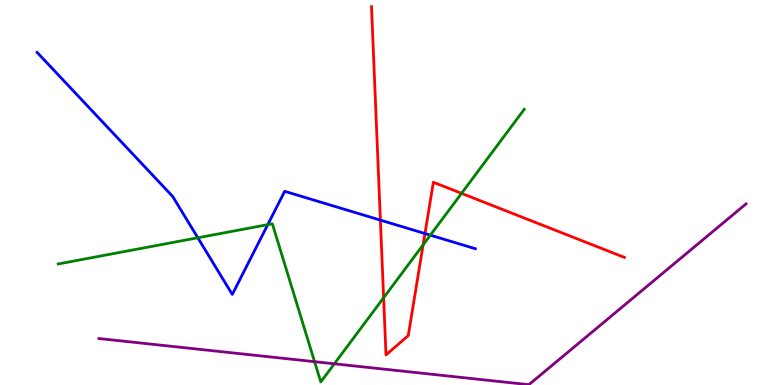[{'lines': ['blue', 'red'], 'intersections': [{'x': 4.91, 'y': 4.28}, {'x': 5.48, 'y': 3.93}]}, {'lines': ['green', 'red'], 'intersections': [{'x': 4.95, 'y': 2.27}, {'x': 5.46, 'y': 3.64}, {'x': 5.96, 'y': 4.98}]}, {'lines': ['purple', 'red'], 'intersections': []}, {'lines': ['blue', 'green'], 'intersections': [{'x': 2.55, 'y': 3.82}, {'x': 3.45, 'y': 4.16}, {'x': 5.55, 'y': 3.89}]}, {'lines': ['blue', 'purple'], 'intersections': []}, {'lines': ['green', 'purple'], 'intersections': [{'x': 4.06, 'y': 0.606}, {'x': 4.31, 'y': 0.551}]}]